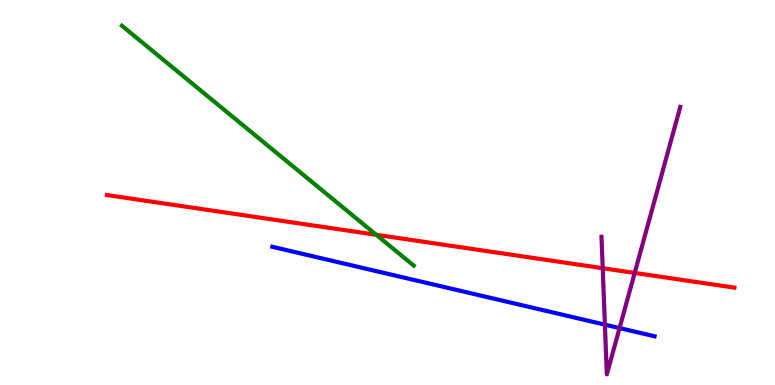[{'lines': ['blue', 'red'], 'intersections': []}, {'lines': ['green', 'red'], 'intersections': [{'x': 4.85, 'y': 3.9}]}, {'lines': ['purple', 'red'], 'intersections': [{'x': 7.78, 'y': 3.03}, {'x': 8.19, 'y': 2.91}]}, {'lines': ['blue', 'green'], 'intersections': []}, {'lines': ['blue', 'purple'], 'intersections': [{'x': 7.81, 'y': 1.57}, {'x': 7.99, 'y': 1.48}]}, {'lines': ['green', 'purple'], 'intersections': []}]